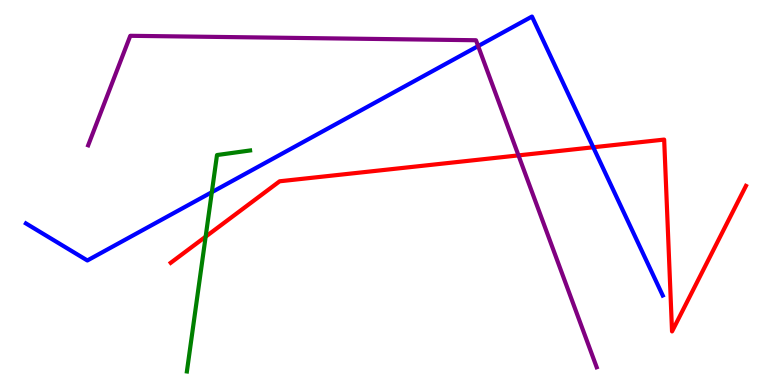[{'lines': ['blue', 'red'], 'intersections': [{'x': 7.65, 'y': 6.17}]}, {'lines': ['green', 'red'], 'intersections': [{'x': 2.65, 'y': 3.85}]}, {'lines': ['purple', 'red'], 'intersections': [{'x': 6.69, 'y': 5.96}]}, {'lines': ['blue', 'green'], 'intersections': [{'x': 2.73, 'y': 5.01}]}, {'lines': ['blue', 'purple'], 'intersections': [{'x': 6.17, 'y': 8.8}]}, {'lines': ['green', 'purple'], 'intersections': []}]